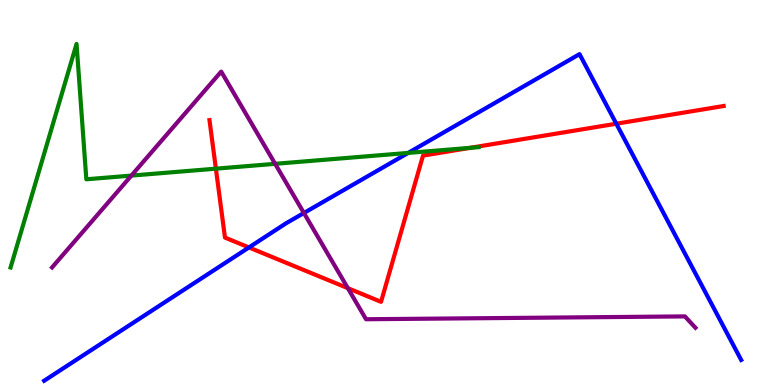[{'lines': ['blue', 'red'], 'intersections': [{'x': 3.21, 'y': 3.57}, {'x': 7.95, 'y': 6.79}]}, {'lines': ['green', 'red'], 'intersections': [{'x': 2.79, 'y': 5.62}, {'x': 6.07, 'y': 6.16}]}, {'lines': ['purple', 'red'], 'intersections': [{'x': 4.49, 'y': 2.51}]}, {'lines': ['blue', 'green'], 'intersections': [{'x': 5.27, 'y': 6.03}]}, {'lines': ['blue', 'purple'], 'intersections': [{'x': 3.92, 'y': 4.47}]}, {'lines': ['green', 'purple'], 'intersections': [{'x': 1.7, 'y': 5.44}, {'x': 3.55, 'y': 5.74}]}]